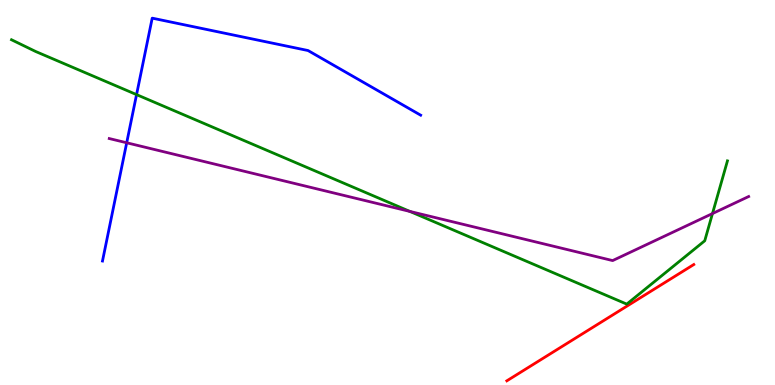[{'lines': ['blue', 'red'], 'intersections': []}, {'lines': ['green', 'red'], 'intersections': []}, {'lines': ['purple', 'red'], 'intersections': []}, {'lines': ['blue', 'green'], 'intersections': [{'x': 1.76, 'y': 7.54}]}, {'lines': ['blue', 'purple'], 'intersections': [{'x': 1.63, 'y': 6.29}]}, {'lines': ['green', 'purple'], 'intersections': [{'x': 5.29, 'y': 4.51}, {'x': 9.19, 'y': 4.45}]}]